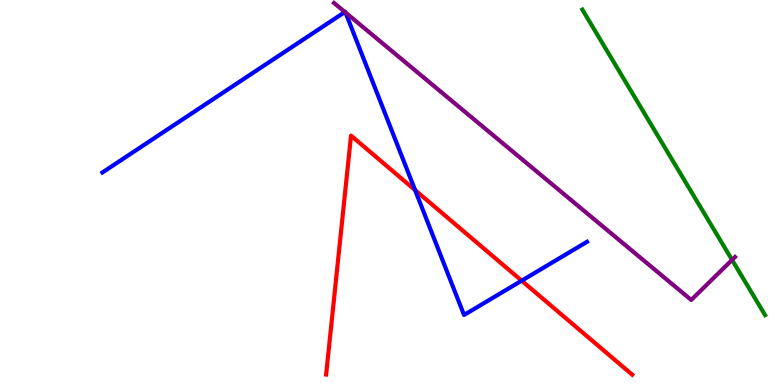[{'lines': ['blue', 'red'], 'intersections': [{'x': 5.36, 'y': 5.06}, {'x': 6.73, 'y': 2.71}]}, {'lines': ['green', 'red'], 'intersections': []}, {'lines': ['purple', 'red'], 'intersections': []}, {'lines': ['blue', 'green'], 'intersections': []}, {'lines': ['blue', 'purple'], 'intersections': [{'x': 4.45, 'y': 9.69}, {'x': 4.46, 'y': 9.67}]}, {'lines': ['green', 'purple'], 'intersections': [{'x': 9.45, 'y': 3.25}]}]